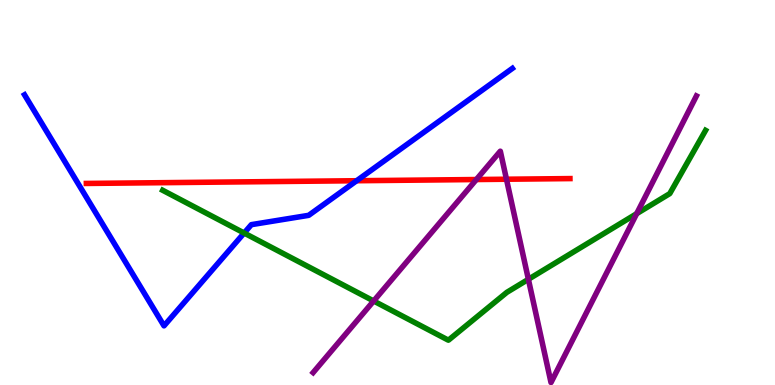[{'lines': ['blue', 'red'], 'intersections': [{'x': 4.6, 'y': 5.31}]}, {'lines': ['green', 'red'], 'intersections': []}, {'lines': ['purple', 'red'], 'intersections': [{'x': 6.15, 'y': 5.34}, {'x': 6.54, 'y': 5.34}]}, {'lines': ['blue', 'green'], 'intersections': [{'x': 3.15, 'y': 3.95}]}, {'lines': ['blue', 'purple'], 'intersections': []}, {'lines': ['green', 'purple'], 'intersections': [{'x': 4.82, 'y': 2.18}, {'x': 6.82, 'y': 2.75}, {'x': 8.22, 'y': 4.45}]}]